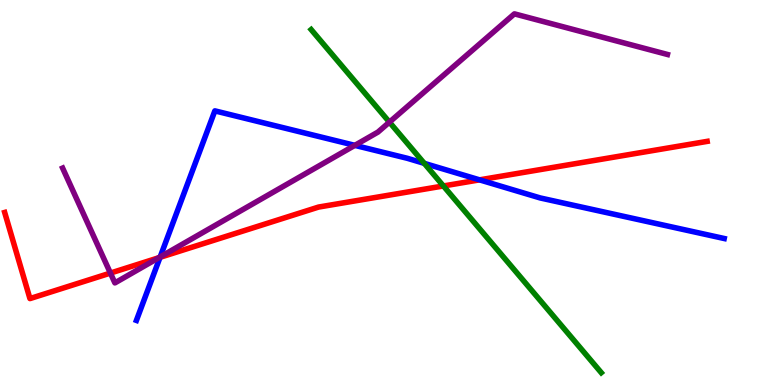[{'lines': ['blue', 'red'], 'intersections': [{'x': 2.06, 'y': 3.32}, {'x': 6.19, 'y': 5.33}]}, {'lines': ['green', 'red'], 'intersections': [{'x': 5.72, 'y': 5.17}]}, {'lines': ['purple', 'red'], 'intersections': [{'x': 1.42, 'y': 2.91}, {'x': 2.05, 'y': 3.31}]}, {'lines': ['blue', 'green'], 'intersections': [{'x': 5.47, 'y': 5.76}]}, {'lines': ['blue', 'purple'], 'intersections': [{'x': 2.07, 'y': 3.33}, {'x': 4.58, 'y': 6.22}]}, {'lines': ['green', 'purple'], 'intersections': [{'x': 5.02, 'y': 6.83}]}]